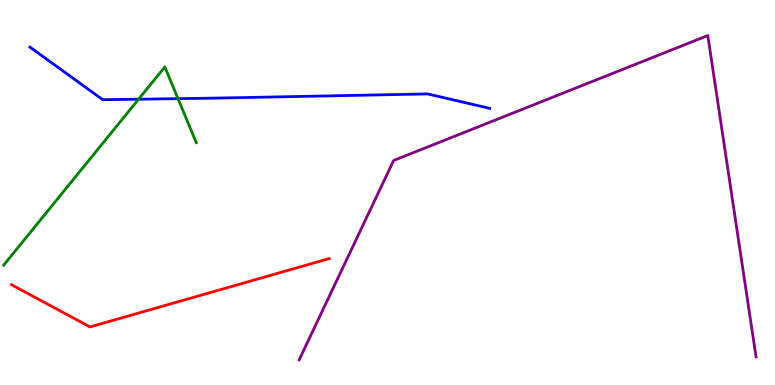[{'lines': ['blue', 'red'], 'intersections': []}, {'lines': ['green', 'red'], 'intersections': []}, {'lines': ['purple', 'red'], 'intersections': []}, {'lines': ['blue', 'green'], 'intersections': [{'x': 1.79, 'y': 7.42}, {'x': 2.3, 'y': 7.44}]}, {'lines': ['blue', 'purple'], 'intersections': []}, {'lines': ['green', 'purple'], 'intersections': []}]